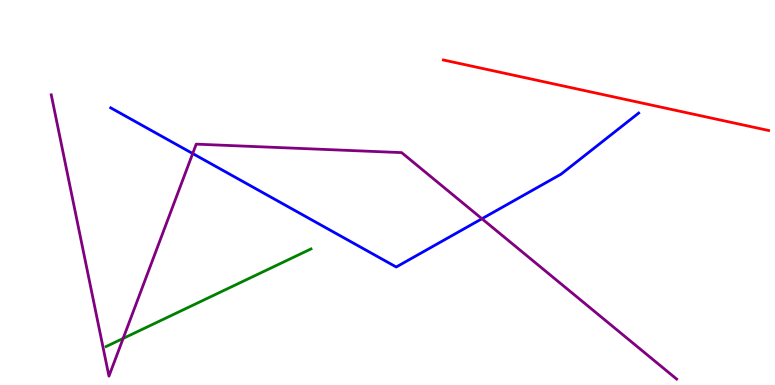[{'lines': ['blue', 'red'], 'intersections': []}, {'lines': ['green', 'red'], 'intersections': []}, {'lines': ['purple', 'red'], 'intersections': []}, {'lines': ['blue', 'green'], 'intersections': []}, {'lines': ['blue', 'purple'], 'intersections': [{'x': 2.49, 'y': 6.01}, {'x': 6.22, 'y': 4.32}]}, {'lines': ['green', 'purple'], 'intersections': [{'x': 1.59, 'y': 1.21}]}]